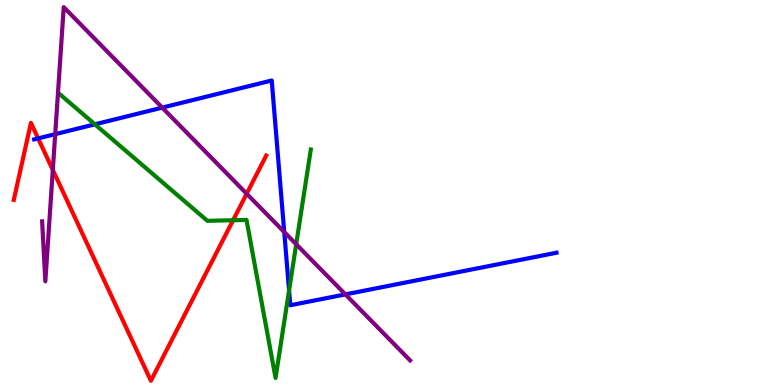[{'lines': ['blue', 'red'], 'intersections': [{'x': 0.492, 'y': 6.41}]}, {'lines': ['green', 'red'], 'intersections': [{'x': 3.01, 'y': 4.28}]}, {'lines': ['purple', 'red'], 'intersections': [{'x': 0.681, 'y': 5.59}, {'x': 3.18, 'y': 4.97}]}, {'lines': ['blue', 'green'], 'intersections': [{'x': 1.22, 'y': 6.77}, {'x': 3.73, 'y': 2.46}]}, {'lines': ['blue', 'purple'], 'intersections': [{'x': 0.712, 'y': 6.52}, {'x': 2.09, 'y': 7.2}, {'x': 3.67, 'y': 3.97}, {'x': 4.46, 'y': 2.35}]}, {'lines': ['green', 'purple'], 'intersections': [{'x': 3.82, 'y': 3.66}]}]